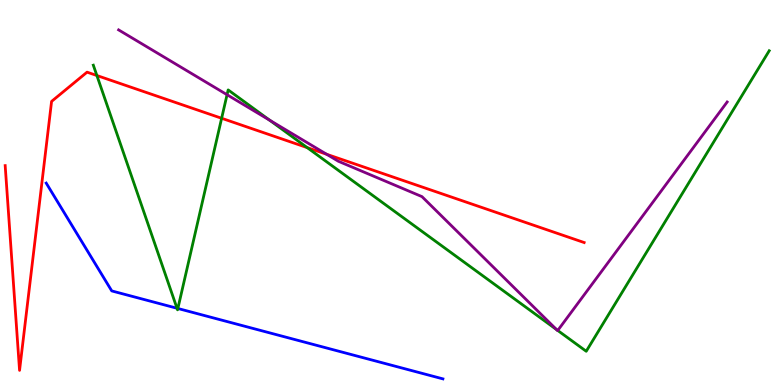[{'lines': ['blue', 'red'], 'intersections': []}, {'lines': ['green', 'red'], 'intersections': [{'x': 1.25, 'y': 8.04}, {'x': 2.86, 'y': 6.93}, {'x': 3.96, 'y': 6.17}]}, {'lines': ['purple', 'red'], 'intersections': [{'x': 4.22, 'y': 5.99}]}, {'lines': ['blue', 'green'], 'intersections': [{'x': 2.28, 'y': 1.99}, {'x': 2.3, 'y': 1.99}]}, {'lines': ['blue', 'purple'], 'intersections': []}, {'lines': ['green', 'purple'], 'intersections': [{'x': 2.93, 'y': 7.54}, {'x': 3.48, 'y': 6.88}, {'x': 7.18, 'y': 1.44}, {'x': 7.2, 'y': 1.42}]}]